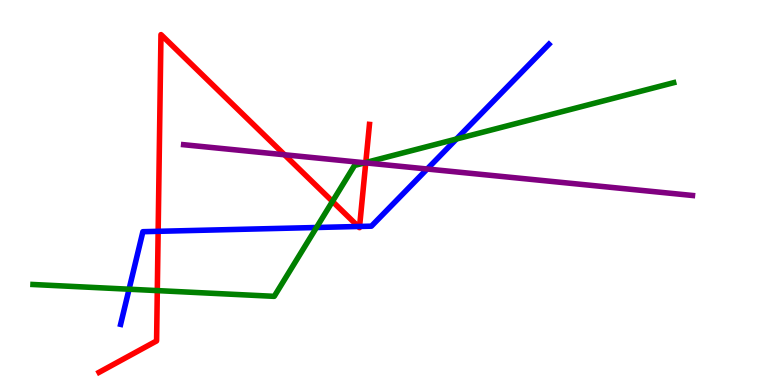[{'lines': ['blue', 'red'], 'intersections': [{'x': 2.04, 'y': 3.99}, {'x': 4.62, 'y': 4.12}, {'x': 4.64, 'y': 4.12}]}, {'lines': ['green', 'red'], 'intersections': [{'x': 2.03, 'y': 2.45}, {'x': 4.29, 'y': 4.77}, {'x': 4.72, 'y': 5.78}]}, {'lines': ['purple', 'red'], 'intersections': [{'x': 3.67, 'y': 5.98}, {'x': 4.72, 'y': 5.77}]}, {'lines': ['blue', 'green'], 'intersections': [{'x': 1.67, 'y': 2.49}, {'x': 4.08, 'y': 4.09}, {'x': 5.89, 'y': 6.39}]}, {'lines': ['blue', 'purple'], 'intersections': [{'x': 5.51, 'y': 5.61}]}, {'lines': ['green', 'purple'], 'intersections': [{'x': 4.71, 'y': 5.77}]}]